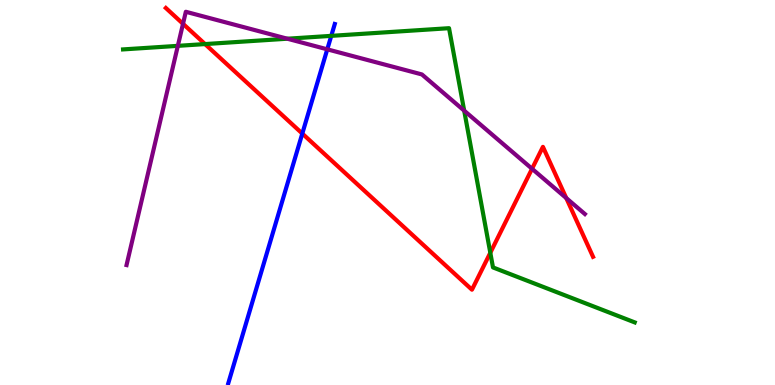[{'lines': ['blue', 'red'], 'intersections': [{'x': 3.9, 'y': 6.53}]}, {'lines': ['green', 'red'], 'intersections': [{'x': 2.65, 'y': 8.86}, {'x': 6.33, 'y': 3.43}]}, {'lines': ['purple', 'red'], 'intersections': [{'x': 2.36, 'y': 9.38}, {'x': 6.87, 'y': 5.62}, {'x': 7.31, 'y': 4.85}]}, {'lines': ['blue', 'green'], 'intersections': [{'x': 4.27, 'y': 9.07}]}, {'lines': ['blue', 'purple'], 'intersections': [{'x': 4.22, 'y': 8.72}]}, {'lines': ['green', 'purple'], 'intersections': [{'x': 2.29, 'y': 8.81}, {'x': 3.71, 'y': 8.99}, {'x': 5.99, 'y': 7.13}]}]